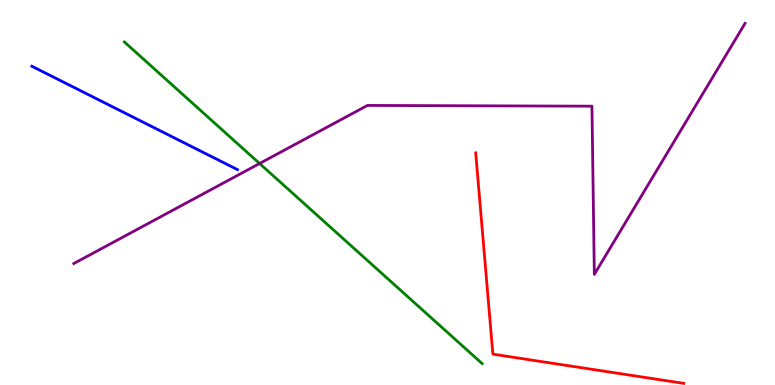[{'lines': ['blue', 'red'], 'intersections': []}, {'lines': ['green', 'red'], 'intersections': []}, {'lines': ['purple', 'red'], 'intersections': []}, {'lines': ['blue', 'green'], 'intersections': []}, {'lines': ['blue', 'purple'], 'intersections': []}, {'lines': ['green', 'purple'], 'intersections': [{'x': 3.35, 'y': 5.75}]}]